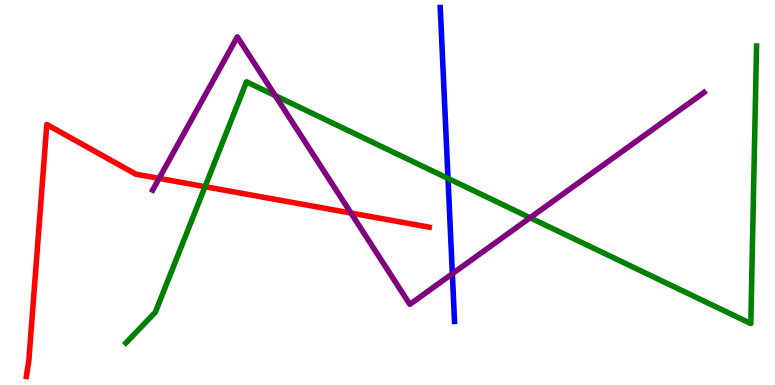[{'lines': ['blue', 'red'], 'intersections': []}, {'lines': ['green', 'red'], 'intersections': [{'x': 2.65, 'y': 5.15}]}, {'lines': ['purple', 'red'], 'intersections': [{'x': 2.05, 'y': 5.37}, {'x': 4.53, 'y': 4.47}]}, {'lines': ['blue', 'green'], 'intersections': [{'x': 5.78, 'y': 5.37}]}, {'lines': ['blue', 'purple'], 'intersections': [{'x': 5.84, 'y': 2.89}]}, {'lines': ['green', 'purple'], 'intersections': [{'x': 3.55, 'y': 7.52}, {'x': 6.84, 'y': 4.34}]}]